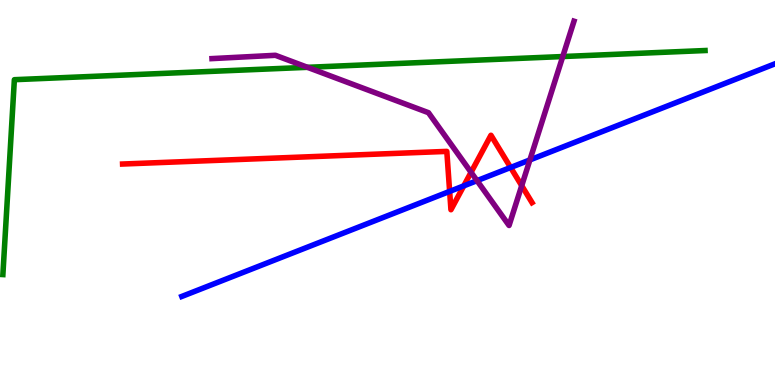[{'lines': ['blue', 'red'], 'intersections': [{'x': 5.8, 'y': 5.03}, {'x': 5.98, 'y': 5.17}, {'x': 6.59, 'y': 5.65}]}, {'lines': ['green', 'red'], 'intersections': []}, {'lines': ['purple', 'red'], 'intersections': [{'x': 6.08, 'y': 5.52}, {'x': 6.73, 'y': 5.18}]}, {'lines': ['blue', 'green'], 'intersections': []}, {'lines': ['blue', 'purple'], 'intersections': [{'x': 6.16, 'y': 5.31}, {'x': 6.84, 'y': 5.85}]}, {'lines': ['green', 'purple'], 'intersections': [{'x': 3.97, 'y': 8.25}, {'x': 7.26, 'y': 8.53}]}]